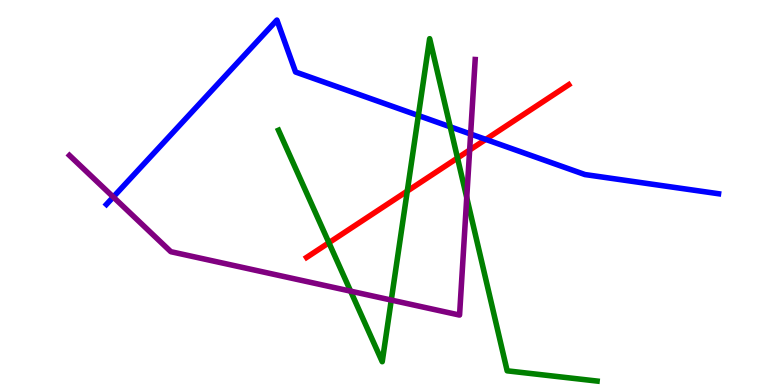[{'lines': ['blue', 'red'], 'intersections': [{'x': 6.27, 'y': 6.38}]}, {'lines': ['green', 'red'], 'intersections': [{'x': 4.24, 'y': 3.7}, {'x': 5.26, 'y': 5.04}, {'x': 5.9, 'y': 5.9}]}, {'lines': ['purple', 'red'], 'intersections': [{'x': 6.06, 'y': 6.1}]}, {'lines': ['blue', 'green'], 'intersections': [{'x': 5.4, 'y': 7.0}, {'x': 5.81, 'y': 6.71}]}, {'lines': ['blue', 'purple'], 'intersections': [{'x': 1.46, 'y': 4.88}, {'x': 6.07, 'y': 6.52}]}, {'lines': ['green', 'purple'], 'intersections': [{'x': 4.52, 'y': 2.44}, {'x': 5.05, 'y': 2.21}, {'x': 6.02, 'y': 4.87}]}]